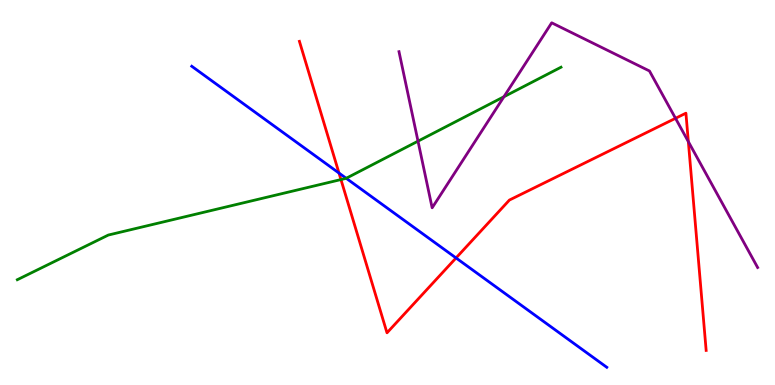[{'lines': ['blue', 'red'], 'intersections': [{'x': 4.37, 'y': 5.51}, {'x': 5.88, 'y': 3.3}]}, {'lines': ['green', 'red'], 'intersections': [{'x': 4.4, 'y': 5.34}]}, {'lines': ['purple', 'red'], 'intersections': [{'x': 8.72, 'y': 6.93}, {'x': 8.88, 'y': 6.32}]}, {'lines': ['blue', 'green'], 'intersections': [{'x': 4.47, 'y': 5.37}]}, {'lines': ['blue', 'purple'], 'intersections': []}, {'lines': ['green', 'purple'], 'intersections': [{'x': 5.39, 'y': 6.33}, {'x': 6.5, 'y': 7.49}]}]